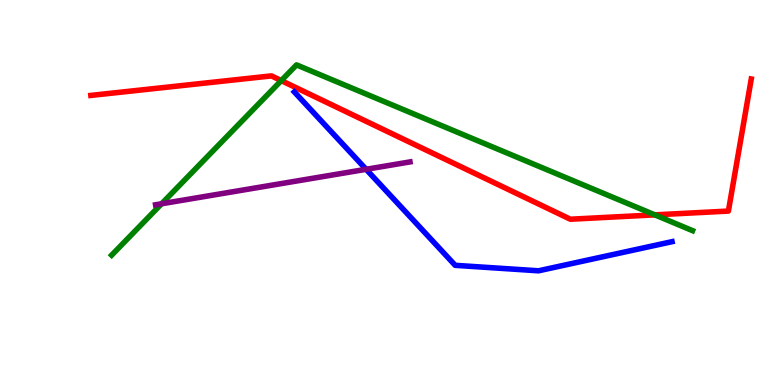[{'lines': ['blue', 'red'], 'intersections': []}, {'lines': ['green', 'red'], 'intersections': [{'x': 3.63, 'y': 7.91}, {'x': 8.45, 'y': 4.42}]}, {'lines': ['purple', 'red'], 'intersections': []}, {'lines': ['blue', 'green'], 'intersections': []}, {'lines': ['blue', 'purple'], 'intersections': [{'x': 4.72, 'y': 5.6}]}, {'lines': ['green', 'purple'], 'intersections': [{'x': 2.09, 'y': 4.71}]}]